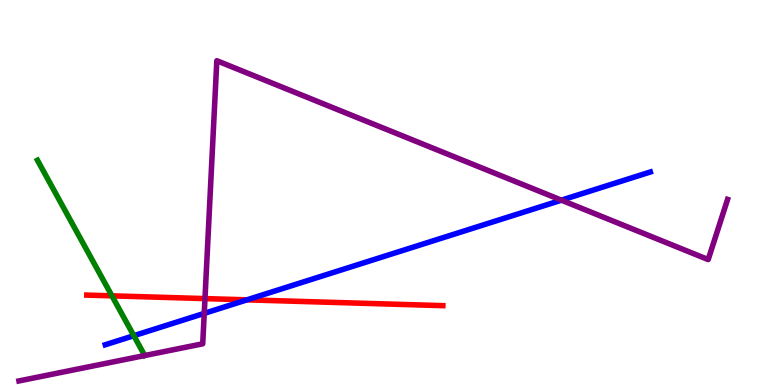[{'lines': ['blue', 'red'], 'intersections': [{'x': 3.19, 'y': 2.21}]}, {'lines': ['green', 'red'], 'intersections': [{'x': 1.44, 'y': 2.32}]}, {'lines': ['purple', 'red'], 'intersections': [{'x': 2.64, 'y': 2.24}]}, {'lines': ['blue', 'green'], 'intersections': [{'x': 1.73, 'y': 1.28}]}, {'lines': ['blue', 'purple'], 'intersections': [{'x': 2.64, 'y': 1.86}, {'x': 7.24, 'y': 4.8}]}, {'lines': ['green', 'purple'], 'intersections': []}]